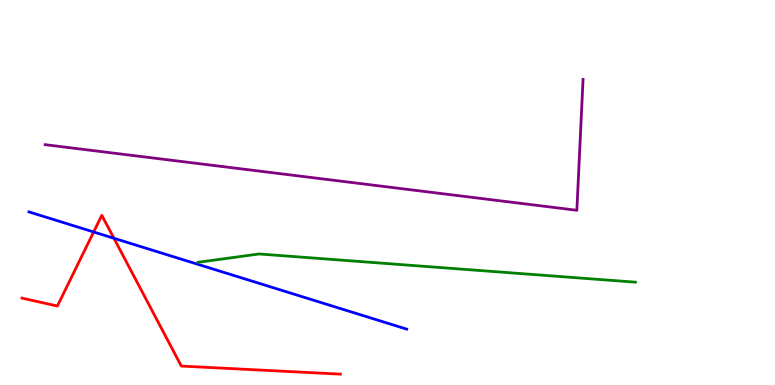[{'lines': ['blue', 'red'], 'intersections': [{'x': 1.21, 'y': 3.97}, {'x': 1.47, 'y': 3.81}]}, {'lines': ['green', 'red'], 'intersections': []}, {'lines': ['purple', 'red'], 'intersections': []}, {'lines': ['blue', 'green'], 'intersections': []}, {'lines': ['blue', 'purple'], 'intersections': []}, {'lines': ['green', 'purple'], 'intersections': []}]